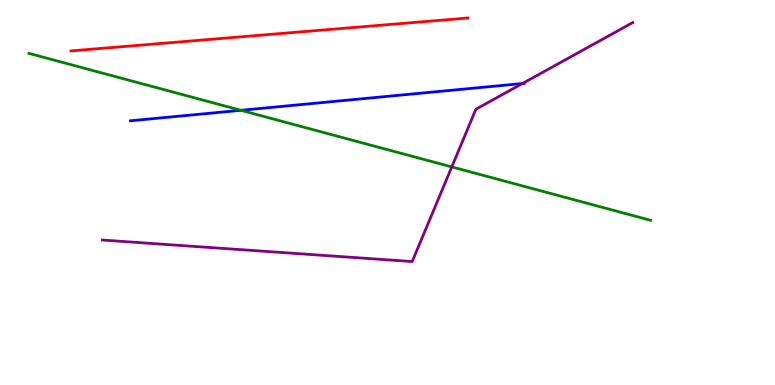[{'lines': ['blue', 'red'], 'intersections': []}, {'lines': ['green', 'red'], 'intersections': []}, {'lines': ['purple', 'red'], 'intersections': []}, {'lines': ['blue', 'green'], 'intersections': [{'x': 3.11, 'y': 7.14}]}, {'lines': ['blue', 'purple'], 'intersections': [{'x': 6.74, 'y': 7.83}]}, {'lines': ['green', 'purple'], 'intersections': [{'x': 5.83, 'y': 5.66}]}]